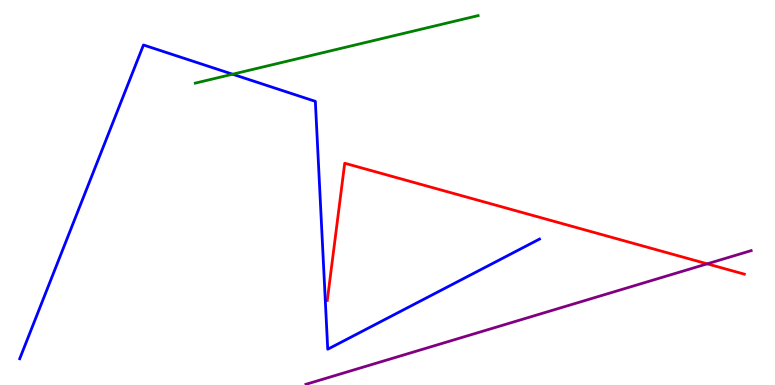[{'lines': ['blue', 'red'], 'intersections': []}, {'lines': ['green', 'red'], 'intersections': []}, {'lines': ['purple', 'red'], 'intersections': [{'x': 9.13, 'y': 3.15}]}, {'lines': ['blue', 'green'], 'intersections': [{'x': 3.0, 'y': 8.07}]}, {'lines': ['blue', 'purple'], 'intersections': []}, {'lines': ['green', 'purple'], 'intersections': []}]